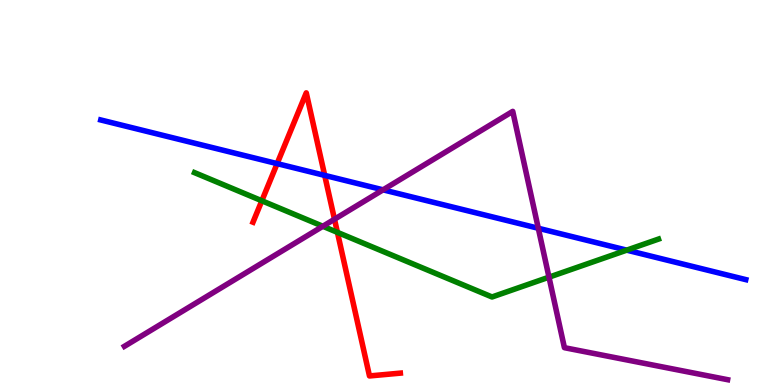[{'lines': ['blue', 'red'], 'intersections': [{'x': 3.58, 'y': 5.75}, {'x': 4.19, 'y': 5.44}]}, {'lines': ['green', 'red'], 'intersections': [{'x': 3.38, 'y': 4.79}, {'x': 4.35, 'y': 3.96}]}, {'lines': ['purple', 'red'], 'intersections': [{'x': 4.32, 'y': 4.31}]}, {'lines': ['blue', 'green'], 'intersections': [{'x': 8.09, 'y': 3.5}]}, {'lines': ['blue', 'purple'], 'intersections': [{'x': 4.94, 'y': 5.07}, {'x': 6.95, 'y': 4.07}]}, {'lines': ['green', 'purple'], 'intersections': [{'x': 4.17, 'y': 4.12}, {'x': 7.08, 'y': 2.8}]}]